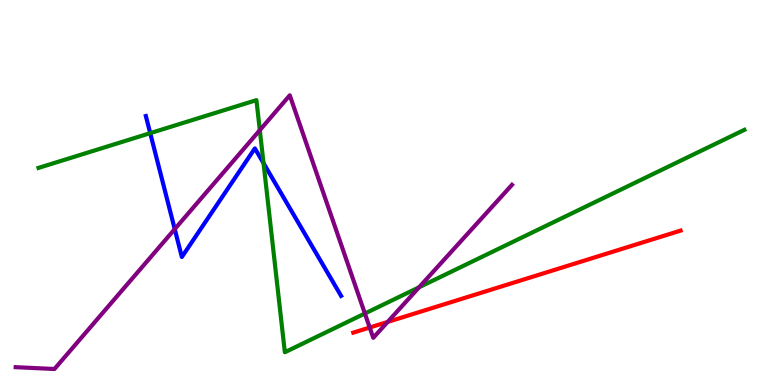[{'lines': ['blue', 'red'], 'intersections': []}, {'lines': ['green', 'red'], 'intersections': []}, {'lines': ['purple', 'red'], 'intersections': [{'x': 4.77, 'y': 1.49}, {'x': 5.0, 'y': 1.64}]}, {'lines': ['blue', 'green'], 'intersections': [{'x': 1.94, 'y': 6.54}, {'x': 3.4, 'y': 5.76}]}, {'lines': ['blue', 'purple'], 'intersections': [{'x': 2.25, 'y': 4.05}]}, {'lines': ['green', 'purple'], 'intersections': [{'x': 3.35, 'y': 6.62}, {'x': 4.71, 'y': 1.86}, {'x': 5.41, 'y': 2.54}]}]